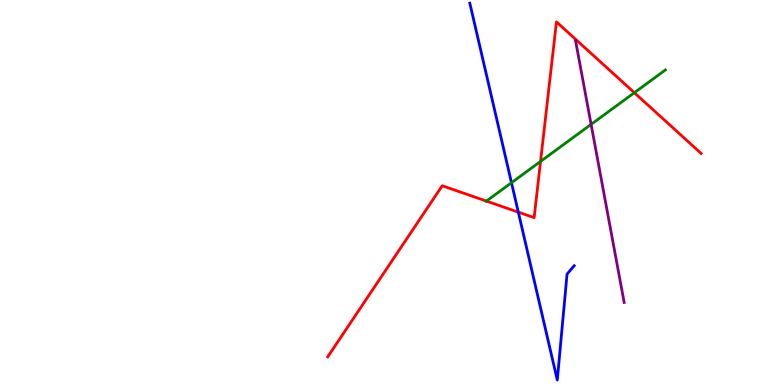[{'lines': ['blue', 'red'], 'intersections': [{'x': 6.69, 'y': 4.49}]}, {'lines': ['green', 'red'], 'intersections': [{'x': 6.28, 'y': 4.78}, {'x': 6.97, 'y': 5.81}, {'x': 8.18, 'y': 7.59}]}, {'lines': ['purple', 'red'], 'intersections': []}, {'lines': ['blue', 'green'], 'intersections': [{'x': 6.6, 'y': 5.25}]}, {'lines': ['blue', 'purple'], 'intersections': []}, {'lines': ['green', 'purple'], 'intersections': [{'x': 7.63, 'y': 6.77}]}]